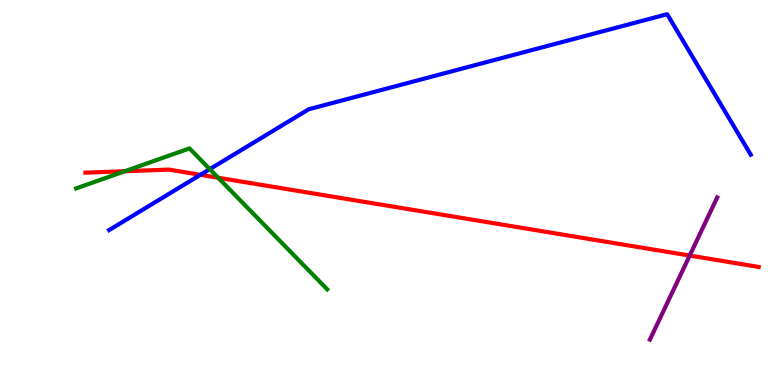[{'lines': ['blue', 'red'], 'intersections': [{'x': 2.59, 'y': 5.46}]}, {'lines': ['green', 'red'], 'intersections': [{'x': 1.61, 'y': 5.55}, {'x': 2.82, 'y': 5.38}]}, {'lines': ['purple', 'red'], 'intersections': [{'x': 8.9, 'y': 3.36}]}, {'lines': ['blue', 'green'], 'intersections': [{'x': 2.71, 'y': 5.61}]}, {'lines': ['blue', 'purple'], 'intersections': []}, {'lines': ['green', 'purple'], 'intersections': []}]